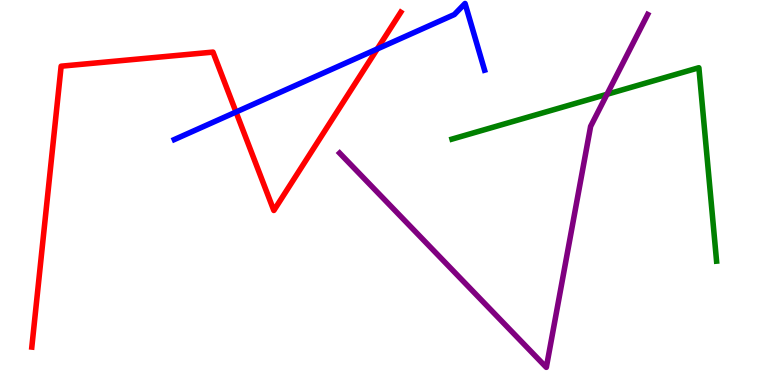[{'lines': ['blue', 'red'], 'intersections': [{'x': 3.05, 'y': 7.09}, {'x': 4.87, 'y': 8.73}]}, {'lines': ['green', 'red'], 'intersections': []}, {'lines': ['purple', 'red'], 'intersections': []}, {'lines': ['blue', 'green'], 'intersections': []}, {'lines': ['blue', 'purple'], 'intersections': []}, {'lines': ['green', 'purple'], 'intersections': [{'x': 7.83, 'y': 7.55}]}]